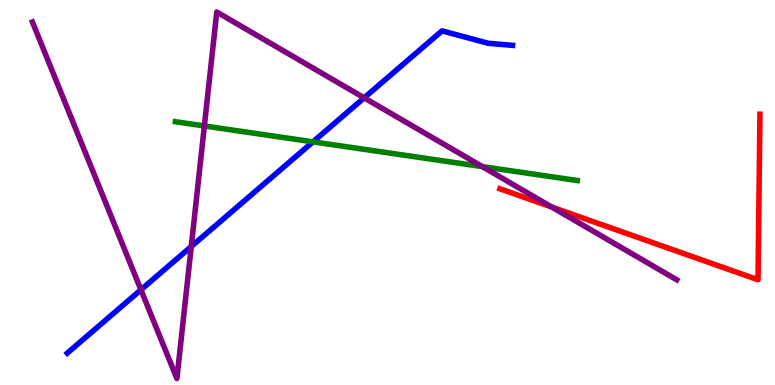[{'lines': ['blue', 'red'], 'intersections': []}, {'lines': ['green', 'red'], 'intersections': []}, {'lines': ['purple', 'red'], 'intersections': [{'x': 7.12, 'y': 4.62}]}, {'lines': ['blue', 'green'], 'intersections': [{'x': 4.04, 'y': 6.32}]}, {'lines': ['blue', 'purple'], 'intersections': [{'x': 1.82, 'y': 2.47}, {'x': 2.47, 'y': 3.6}, {'x': 4.7, 'y': 7.46}]}, {'lines': ['green', 'purple'], 'intersections': [{'x': 2.64, 'y': 6.73}, {'x': 6.22, 'y': 5.67}]}]